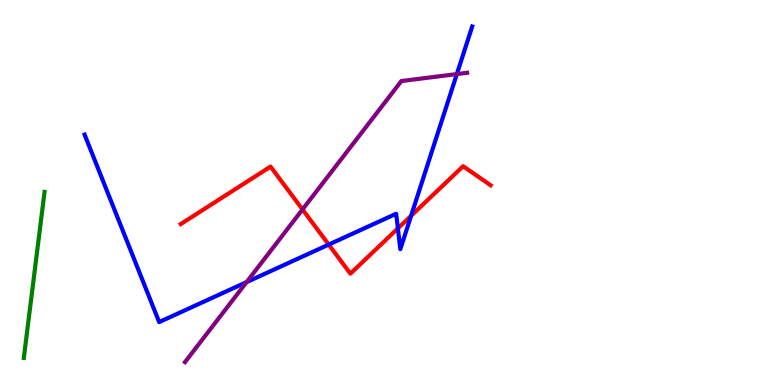[{'lines': ['blue', 'red'], 'intersections': [{'x': 4.24, 'y': 3.65}, {'x': 5.13, 'y': 4.07}, {'x': 5.3, 'y': 4.4}]}, {'lines': ['green', 'red'], 'intersections': []}, {'lines': ['purple', 'red'], 'intersections': [{'x': 3.9, 'y': 4.56}]}, {'lines': ['blue', 'green'], 'intersections': []}, {'lines': ['blue', 'purple'], 'intersections': [{'x': 3.18, 'y': 2.67}, {'x': 5.89, 'y': 8.08}]}, {'lines': ['green', 'purple'], 'intersections': []}]